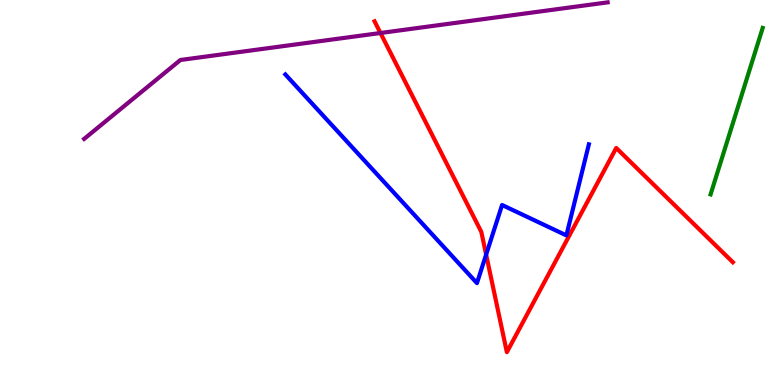[{'lines': ['blue', 'red'], 'intersections': [{'x': 6.27, 'y': 3.39}]}, {'lines': ['green', 'red'], 'intersections': []}, {'lines': ['purple', 'red'], 'intersections': [{'x': 4.91, 'y': 9.14}]}, {'lines': ['blue', 'green'], 'intersections': []}, {'lines': ['blue', 'purple'], 'intersections': []}, {'lines': ['green', 'purple'], 'intersections': []}]